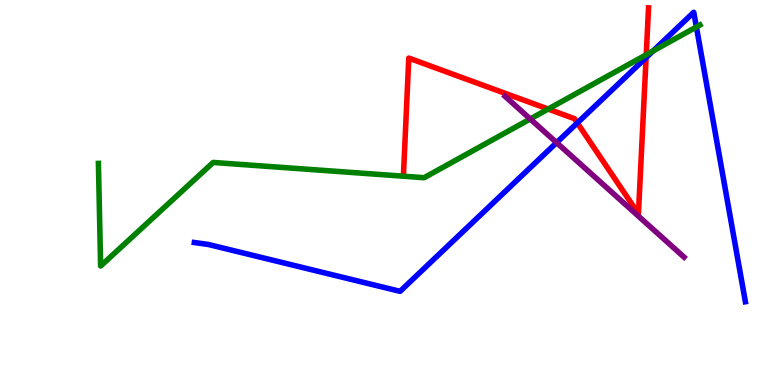[{'lines': ['blue', 'red'], 'intersections': [{'x': 7.45, 'y': 6.81}, {'x': 8.34, 'y': 8.5}]}, {'lines': ['green', 'red'], 'intersections': [{'x': 7.07, 'y': 7.17}, {'x': 8.34, 'y': 8.58}]}, {'lines': ['purple', 'red'], 'intersections': []}, {'lines': ['blue', 'green'], 'intersections': [{'x': 8.43, 'y': 8.68}, {'x': 8.99, 'y': 9.3}]}, {'lines': ['blue', 'purple'], 'intersections': [{'x': 7.18, 'y': 6.3}]}, {'lines': ['green', 'purple'], 'intersections': [{'x': 6.84, 'y': 6.91}]}]